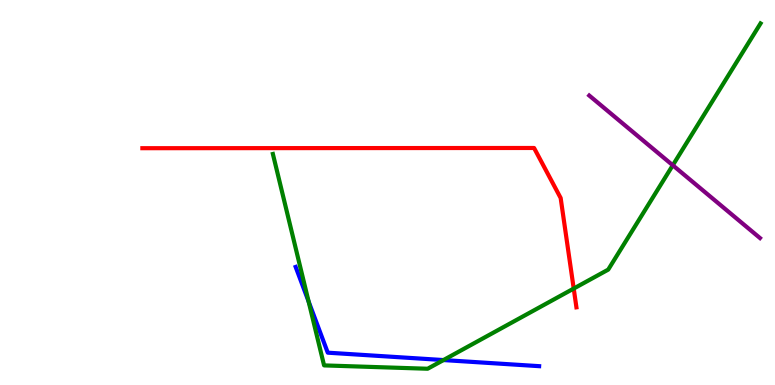[{'lines': ['blue', 'red'], 'intersections': []}, {'lines': ['green', 'red'], 'intersections': [{'x': 7.4, 'y': 2.5}]}, {'lines': ['purple', 'red'], 'intersections': []}, {'lines': ['blue', 'green'], 'intersections': [{'x': 3.98, 'y': 2.17}, {'x': 5.72, 'y': 0.648}]}, {'lines': ['blue', 'purple'], 'intersections': []}, {'lines': ['green', 'purple'], 'intersections': [{'x': 8.68, 'y': 5.71}]}]